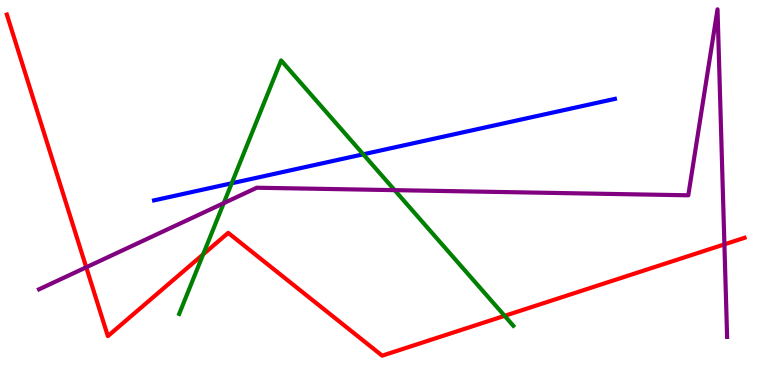[{'lines': ['blue', 'red'], 'intersections': []}, {'lines': ['green', 'red'], 'intersections': [{'x': 2.62, 'y': 3.39}, {'x': 6.51, 'y': 1.8}]}, {'lines': ['purple', 'red'], 'intersections': [{'x': 1.11, 'y': 3.06}, {'x': 9.35, 'y': 3.65}]}, {'lines': ['blue', 'green'], 'intersections': [{'x': 2.99, 'y': 5.24}, {'x': 4.69, 'y': 5.99}]}, {'lines': ['blue', 'purple'], 'intersections': []}, {'lines': ['green', 'purple'], 'intersections': [{'x': 2.89, 'y': 4.72}, {'x': 5.09, 'y': 5.06}]}]